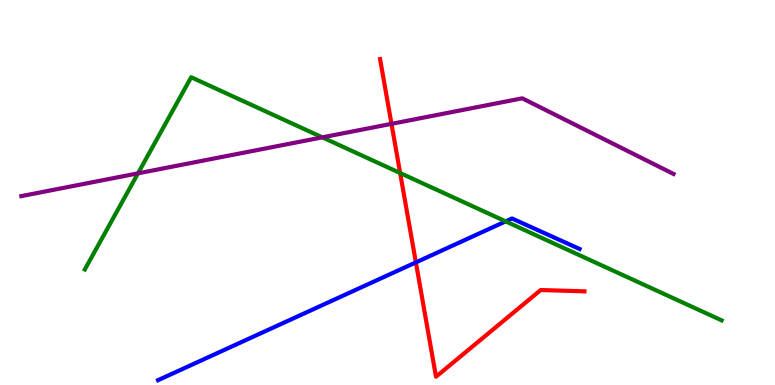[{'lines': ['blue', 'red'], 'intersections': [{'x': 5.37, 'y': 3.18}]}, {'lines': ['green', 'red'], 'intersections': [{'x': 5.16, 'y': 5.51}]}, {'lines': ['purple', 'red'], 'intersections': [{'x': 5.05, 'y': 6.78}]}, {'lines': ['blue', 'green'], 'intersections': [{'x': 6.52, 'y': 4.25}]}, {'lines': ['blue', 'purple'], 'intersections': []}, {'lines': ['green', 'purple'], 'intersections': [{'x': 1.78, 'y': 5.5}, {'x': 4.16, 'y': 6.43}]}]